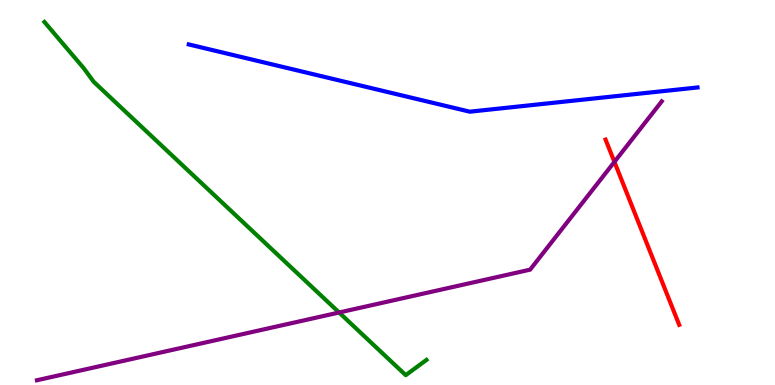[{'lines': ['blue', 'red'], 'intersections': []}, {'lines': ['green', 'red'], 'intersections': []}, {'lines': ['purple', 'red'], 'intersections': [{'x': 7.93, 'y': 5.8}]}, {'lines': ['blue', 'green'], 'intersections': []}, {'lines': ['blue', 'purple'], 'intersections': []}, {'lines': ['green', 'purple'], 'intersections': [{'x': 4.38, 'y': 1.88}]}]